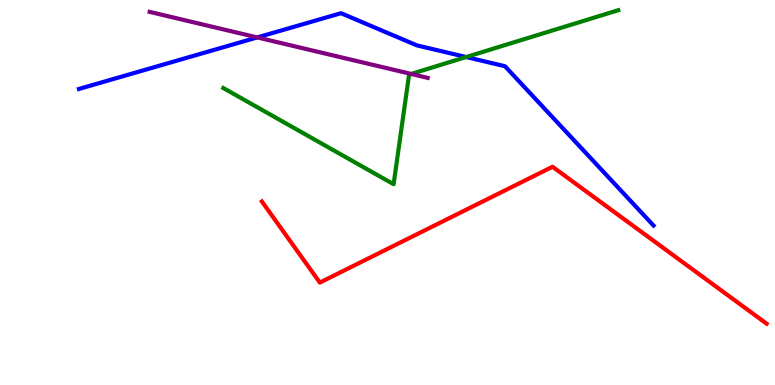[{'lines': ['blue', 'red'], 'intersections': []}, {'lines': ['green', 'red'], 'intersections': []}, {'lines': ['purple', 'red'], 'intersections': []}, {'lines': ['blue', 'green'], 'intersections': [{'x': 6.01, 'y': 8.52}]}, {'lines': ['blue', 'purple'], 'intersections': [{'x': 3.32, 'y': 9.03}]}, {'lines': ['green', 'purple'], 'intersections': [{'x': 5.31, 'y': 8.08}]}]